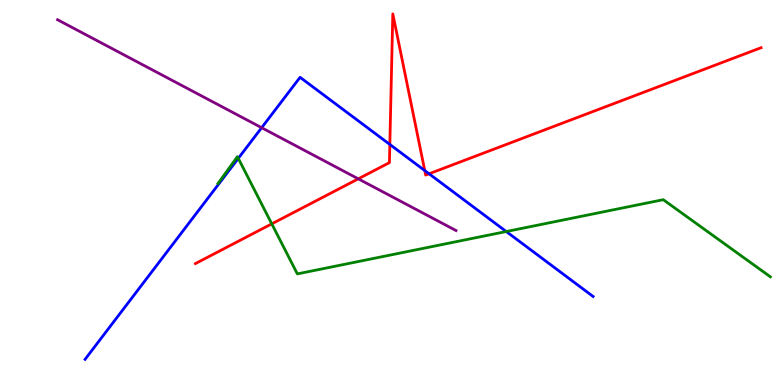[{'lines': ['blue', 'red'], 'intersections': [{'x': 5.03, 'y': 6.25}, {'x': 5.48, 'y': 5.57}, {'x': 5.54, 'y': 5.49}]}, {'lines': ['green', 'red'], 'intersections': [{'x': 3.51, 'y': 4.19}]}, {'lines': ['purple', 'red'], 'intersections': [{'x': 4.62, 'y': 5.35}]}, {'lines': ['blue', 'green'], 'intersections': [{'x': 3.07, 'y': 5.89}, {'x': 6.53, 'y': 3.99}]}, {'lines': ['blue', 'purple'], 'intersections': [{'x': 3.38, 'y': 6.68}]}, {'lines': ['green', 'purple'], 'intersections': []}]